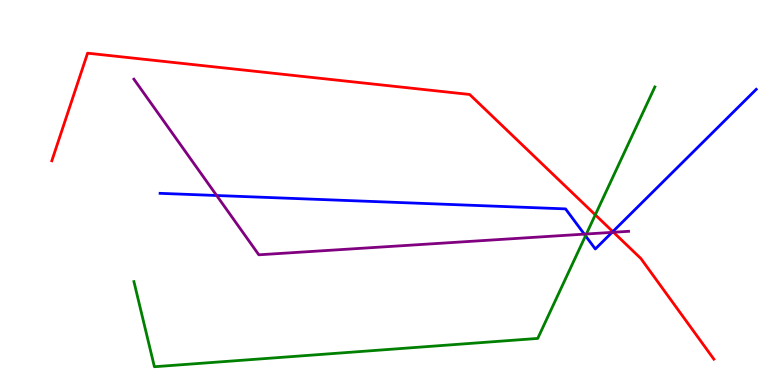[{'lines': ['blue', 'red'], 'intersections': [{'x': 7.91, 'y': 3.98}]}, {'lines': ['green', 'red'], 'intersections': [{'x': 7.68, 'y': 4.42}]}, {'lines': ['purple', 'red'], 'intersections': [{'x': 7.92, 'y': 3.97}]}, {'lines': ['blue', 'green'], 'intersections': [{'x': 7.56, 'y': 3.88}]}, {'lines': ['blue', 'purple'], 'intersections': [{'x': 2.8, 'y': 4.92}, {'x': 7.54, 'y': 3.92}, {'x': 7.9, 'y': 3.96}]}, {'lines': ['green', 'purple'], 'intersections': [{'x': 7.57, 'y': 3.92}]}]